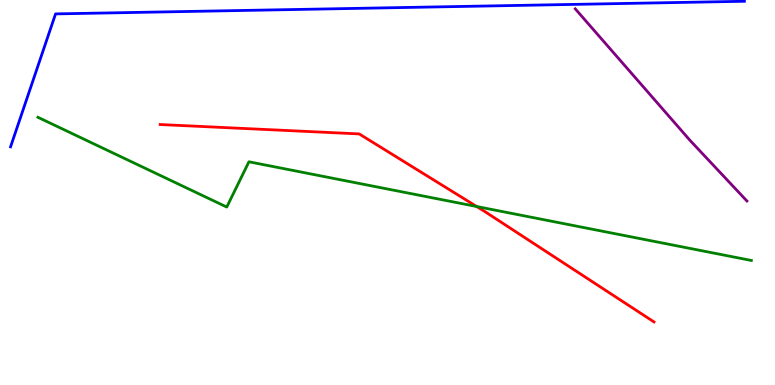[{'lines': ['blue', 'red'], 'intersections': []}, {'lines': ['green', 'red'], 'intersections': [{'x': 6.15, 'y': 4.64}]}, {'lines': ['purple', 'red'], 'intersections': []}, {'lines': ['blue', 'green'], 'intersections': []}, {'lines': ['blue', 'purple'], 'intersections': []}, {'lines': ['green', 'purple'], 'intersections': []}]